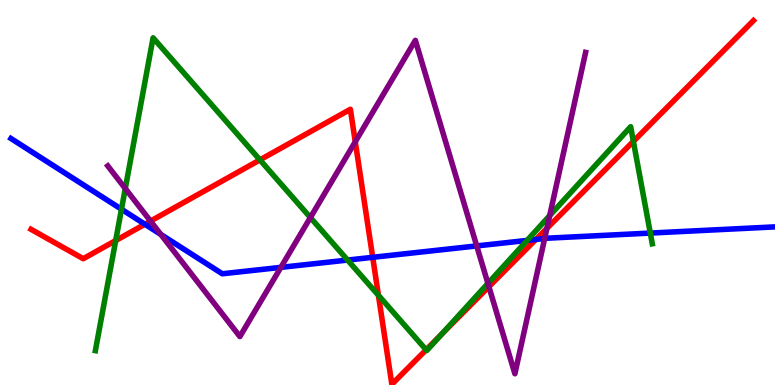[{'lines': ['blue', 'red'], 'intersections': [{'x': 1.87, 'y': 4.18}, {'x': 4.81, 'y': 3.32}, {'x': 6.91, 'y': 3.78}]}, {'lines': ['green', 'red'], 'intersections': [{'x': 1.49, 'y': 3.75}, {'x': 3.35, 'y': 5.85}, {'x': 4.88, 'y': 2.33}, {'x': 5.5, 'y': 0.914}, {'x': 5.7, 'y': 1.32}, {'x': 8.17, 'y': 6.33}]}, {'lines': ['purple', 'red'], 'intersections': [{'x': 1.94, 'y': 4.26}, {'x': 4.58, 'y': 6.32}, {'x': 6.31, 'y': 2.55}, {'x': 7.06, 'y': 4.07}]}, {'lines': ['blue', 'green'], 'intersections': [{'x': 1.57, 'y': 4.57}, {'x': 4.49, 'y': 3.25}, {'x': 6.8, 'y': 3.76}, {'x': 8.39, 'y': 3.95}]}, {'lines': ['blue', 'purple'], 'intersections': [{'x': 2.07, 'y': 3.91}, {'x': 3.62, 'y': 3.06}, {'x': 6.15, 'y': 3.61}, {'x': 7.03, 'y': 3.81}]}, {'lines': ['green', 'purple'], 'intersections': [{'x': 1.62, 'y': 5.1}, {'x': 4.0, 'y': 4.35}, {'x': 6.3, 'y': 2.64}, {'x': 7.09, 'y': 4.4}]}]